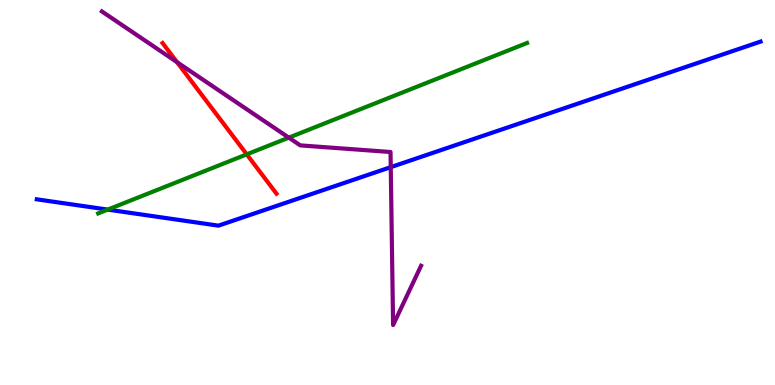[{'lines': ['blue', 'red'], 'intersections': []}, {'lines': ['green', 'red'], 'intersections': [{'x': 3.18, 'y': 5.99}]}, {'lines': ['purple', 'red'], 'intersections': [{'x': 2.28, 'y': 8.39}]}, {'lines': ['blue', 'green'], 'intersections': [{'x': 1.39, 'y': 4.56}]}, {'lines': ['blue', 'purple'], 'intersections': [{'x': 5.04, 'y': 5.66}]}, {'lines': ['green', 'purple'], 'intersections': [{'x': 3.73, 'y': 6.42}]}]